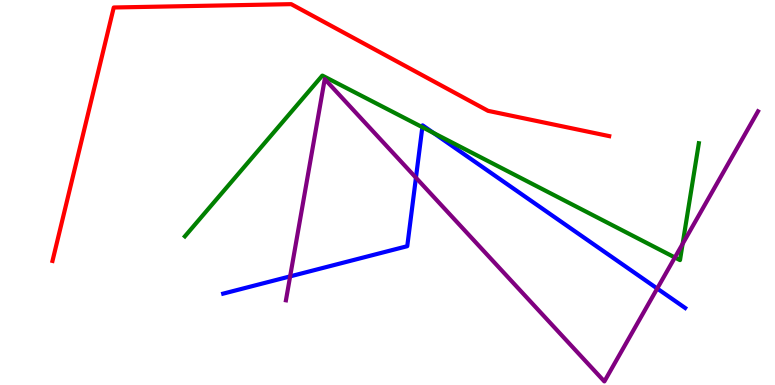[{'lines': ['blue', 'red'], 'intersections': []}, {'lines': ['green', 'red'], 'intersections': []}, {'lines': ['purple', 'red'], 'intersections': []}, {'lines': ['blue', 'green'], 'intersections': [{'x': 5.45, 'y': 6.7}, {'x': 5.59, 'y': 6.55}]}, {'lines': ['blue', 'purple'], 'intersections': [{'x': 3.74, 'y': 2.82}, {'x': 5.37, 'y': 5.38}, {'x': 8.48, 'y': 2.51}]}, {'lines': ['green', 'purple'], 'intersections': [{'x': 8.71, 'y': 3.31}, {'x': 8.81, 'y': 3.67}]}]